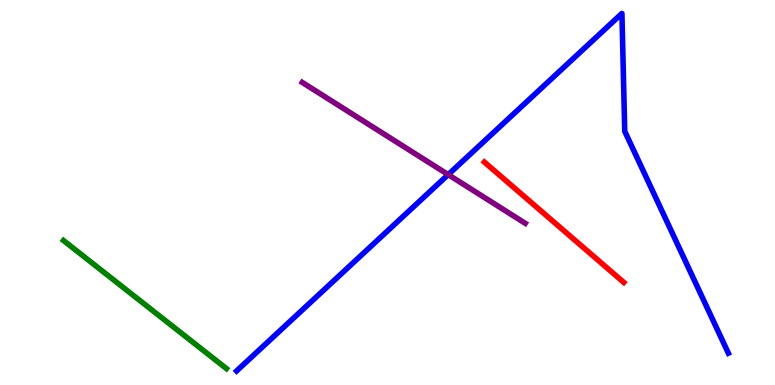[{'lines': ['blue', 'red'], 'intersections': []}, {'lines': ['green', 'red'], 'intersections': []}, {'lines': ['purple', 'red'], 'intersections': []}, {'lines': ['blue', 'green'], 'intersections': []}, {'lines': ['blue', 'purple'], 'intersections': [{'x': 5.78, 'y': 5.46}]}, {'lines': ['green', 'purple'], 'intersections': []}]